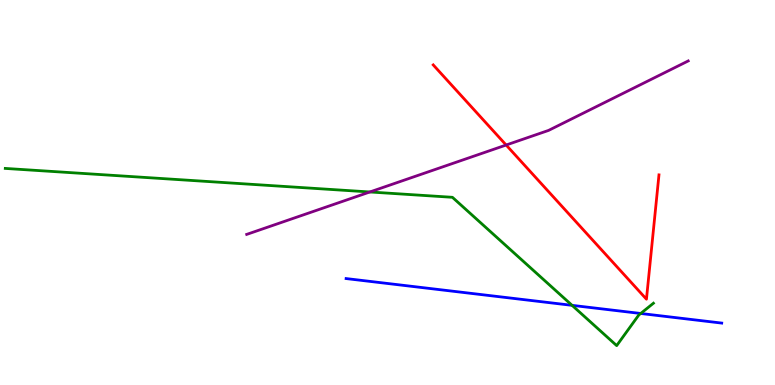[{'lines': ['blue', 'red'], 'intersections': []}, {'lines': ['green', 'red'], 'intersections': []}, {'lines': ['purple', 'red'], 'intersections': [{'x': 6.53, 'y': 6.23}]}, {'lines': ['blue', 'green'], 'intersections': [{'x': 7.38, 'y': 2.07}, {'x': 8.27, 'y': 1.86}]}, {'lines': ['blue', 'purple'], 'intersections': []}, {'lines': ['green', 'purple'], 'intersections': [{'x': 4.77, 'y': 5.01}]}]